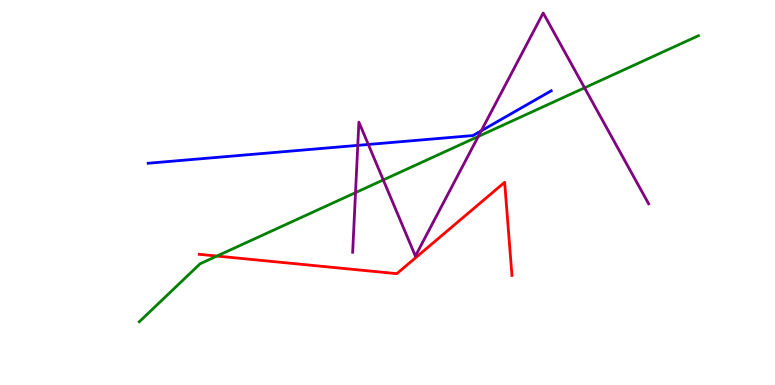[{'lines': ['blue', 'red'], 'intersections': []}, {'lines': ['green', 'red'], 'intersections': [{'x': 2.8, 'y': 3.35}]}, {'lines': ['purple', 'red'], 'intersections': []}, {'lines': ['blue', 'green'], 'intersections': []}, {'lines': ['blue', 'purple'], 'intersections': [{'x': 4.62, 'y': 6.22}, {'x': 4.75, 'y': 6.25}, {'x': 6.21, 'y': 6.6}]}, {'lines': ['green', 'purple'], 'intersections': [{'x': 4.59, 'y': 5.0}, {'x': 4.95, 'y': 5.33}, {'x': 6.17, 'y': 6.46}, {'x': 7.54, 'y': 7.72}]}]